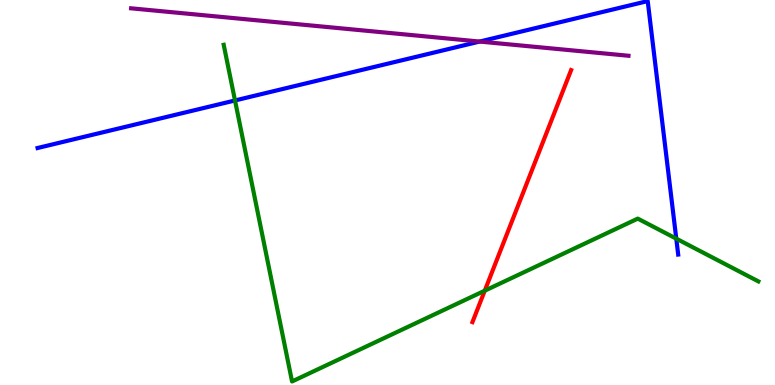[{'lines': ['blue', 'red'], 'intersections': []}, {'lines': ['green', 'red'], 'intersections': [{'x': 6.25, 'y': 2.45}]}, {'lines': ['purple', 'red'], 'intersections': []}, {'lines': ['blue', 'green'], 'intersections': [{'x': 3.03, 'y': 7.39}, {'x': 8.73, 'y': 3.8}]}, {'lines': ['blue', 'purple'], 'intersections': [{'x': 6.19, 'y': 8.92}]}, {'lines': ['green', 'purple'], 'intersections': []}]